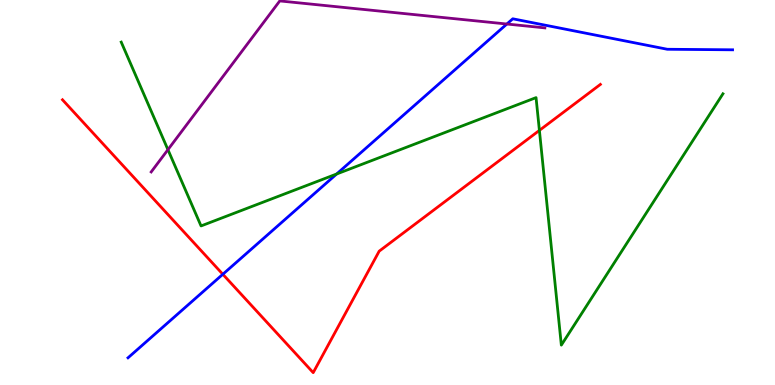[{'lines': ['blue', 'red'], 'intersections': [{'x': 2.88, 'y': 2.88}]}, {'lines': ['green', 'red'], 'intersections': [{'x': 6.96, 'y': 6.61}]}, {'lines': ['purple', 'red'], 'intersections': []}, {'lines': ['blue', 'green'], 'intersections': [{'x': 4.34, 'y': 5.48}]}, {'lines': ['blue', 'purple'], 'intersections': [{'x': 6.54, 'y': 9.38}]}, {'lines': ['green', 'purple'], 'intersections': [{'x': 2.17, 'y': 6.11}]}]